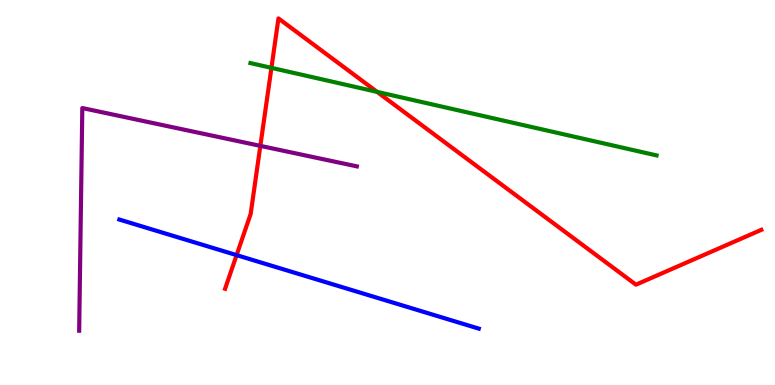[{'lines': ['blue', 'red'], 'intersections': [{'x': 3.05, 'y': 3.37}]}, {'lines': ['green', 'red'], 'intersections': [{'x': 3.5, 'y': 8.24}, {'x': 4.87, 'y': 7.61}]}, {'lines': ['purple', 'red'], 'intersections': [{'x': 3.36, 'y': 6.21}]}, {'lines': ['blue', 'green'], 'intersections': []}, {'lines': ['blue', 'purple'], 'intersections': []}, {'lines': ['green', 'purple'], 'intersections': []}]